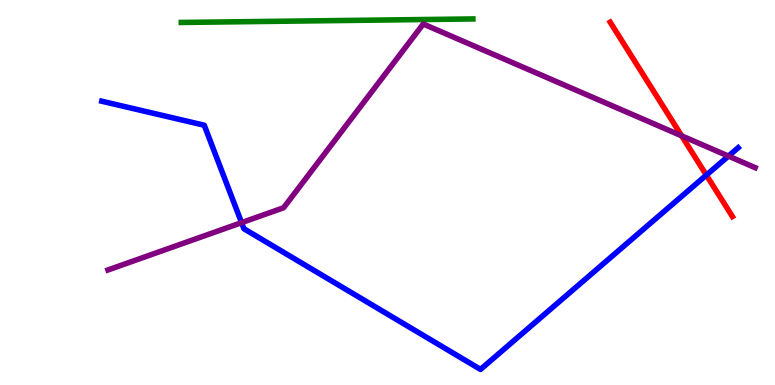[{'lines': ['blue', 'red'], 'intersections': [{'x': 9.11, 'y': 5.45}]}, {'lines': ['green', 'red'], 'intersections': []}, {'lines': ['purple', 'red'], 'intersections': [{'x': 8.8, 'y': 6.47}]}, {'lines': ['blue', 'green'], 'intersections': []}, {'lines': ['blue', 'purple'], 'intersections': [{'x': 3.12, 'y': 4.22}, {'x': 9.4, 'y': 5.95}]}, {'lines': ['green', 'purple'], 'intersections': []}]